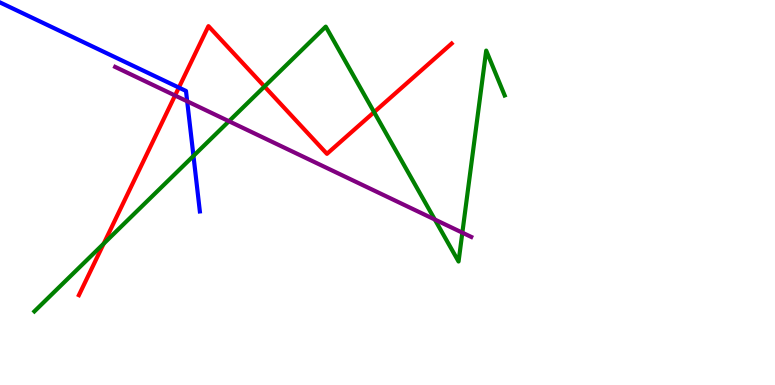[{'lines': ['blue', 'red'], 'intersections': [{'x': 2.31, 'y': 7.73}]}, {'lines': ['green', 'red'], 'intersections': [{'x': 1.34, 'y': 3.67}, {'x': 3.41, 'y': 7.75}, {'x': 4.83, 'y': 7.09}]}, {'lines': ['purple', 'red'], 'intersections': [{'x': 2.26, 'y': 7.52}]}, {'lines': ['blue', 'green'], 'intersections': [{'x': 2.5, 'y': 5.95}]}, {'lines': ['blue', 'purple'], 'intersections': [{'x': 2.42, 'y': 7.37}]}, {'lines': ['green', 'purple'], 'intersections': [{'x': 2.95, 'y': 6.85}, {'x': 5.61, 'y': 4.3}, {'x': 5.97, 'y': 3.96}]}]